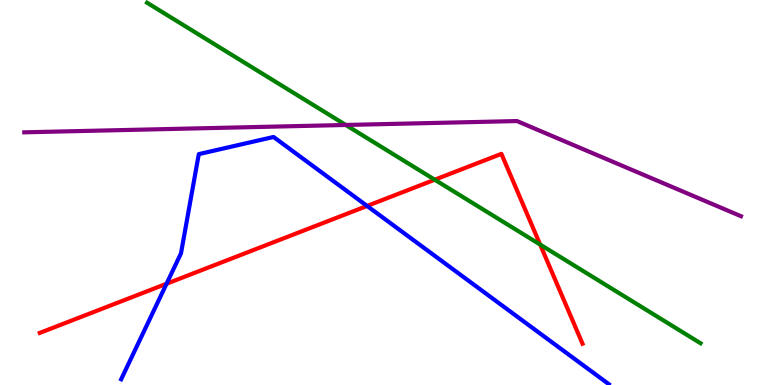[{'lines': ['blue', 'red'], 'intersections': [{'x': 2.15, 'y': 2.63}, {'x': 4.74, 'y': 4.65}]}, {'lines': ['green', 'red'], 'intersections': [{'x': 5.61, 'y': 5.33}, {'x': 6.97, 'y': 3.65}]}, {'lines': ['purple', 'red'], 'intersections': []}, {'lines': ['blue', 'green'], 'intersections': []}, {'lines': ['blue', 'purple'], 'intersections': []}, {'lines': ['green', 'purple'], 'intersections': [{'x': 4.46, 'y': 6.75}]}]